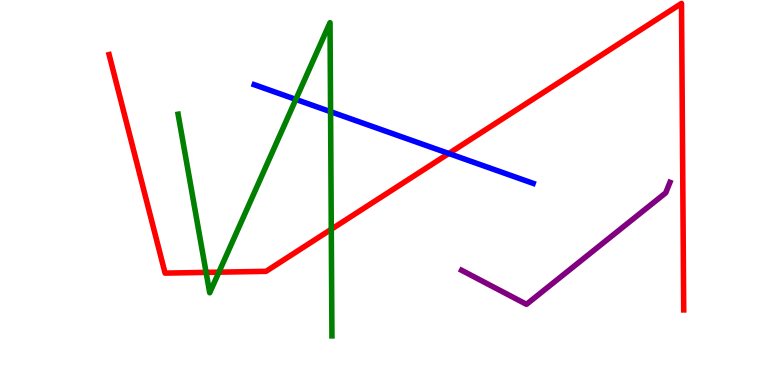[{'lines': ['blue', 'red'], 'intersections': [{'x': 5.79, 'y': 6.01}]}, {'lines': ['green', 'red'], 'intersections': [{'x': 2.66, 'y': 2.92}, {'x': 2.82, 'y': 2.93}, {'x': 4.27, 'y': 4.05}]}, {'lines': ['purple', 'red'], 'intersections': []}, {'lines': ['blue', 'green'], 'intersections': [{'x': 3.82, 'y': 7.42}, {'x': 4.27, 'y': 7.1}]}, {'lines': ['blue', 'purple'], 'intersections': []}, {'lines': ['green', 'purple'], 'intersections': []}]